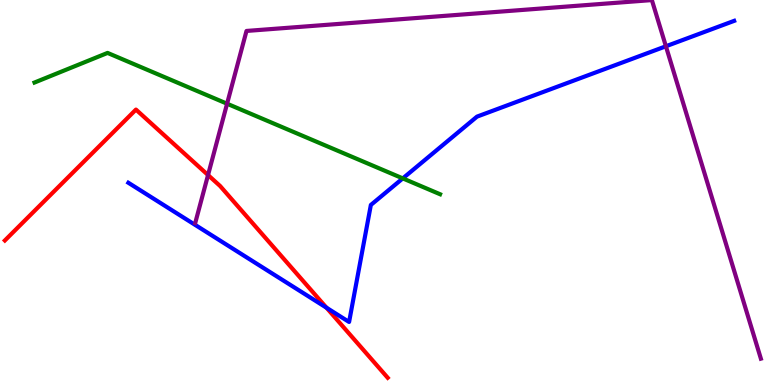[{'lines': ['blue', 'red'], 'intersections': [{'x': 4.21, 'y': 2.01}]}, {'lines': ['green', 'red'], 'intersections': []}, {'lines': ['purple', 'red'], 'intersections': [{'x': 2.68, 'y': 5.45}]}, {'lines': ['blue', 'green'], 'intersections': [{'x': 5.2, 'y': 5.37}]}, {'lines': ['blue', 'purple'], 'intersections': [{'x': 8.59, 'y': 8.8}]}, {'lines': ['green', 'purple'], 'intersections': [{'x': 2.93, 'y': 7.31}]}]